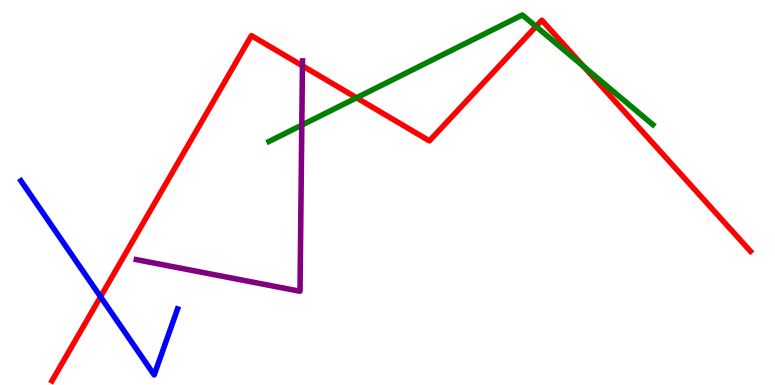[{'lines': ['blue', 'red'], 'intersections': [{'x': 1.3, 'y': 2.29}]}, {'lines': ['green', 'red'], 'intersections': [{'x': 4.6, 'y': 7.46}, {'x': 6.92, 'y': 9.31}, {'x': 7.53, 'y': 8.27}]}, {'lines': ['purple', 'red'], 'intersections': [{'x': 3.9, 'y': 8.29}]}, {'lines': ['blue', 'green'], 'intersections': []}, {'lines': ['blue', 'purple'], 'intersections': []}, {'lines': ['green', 'purple'], 'intersections': [{'x': 3.89, 'y': 6.75}]}]